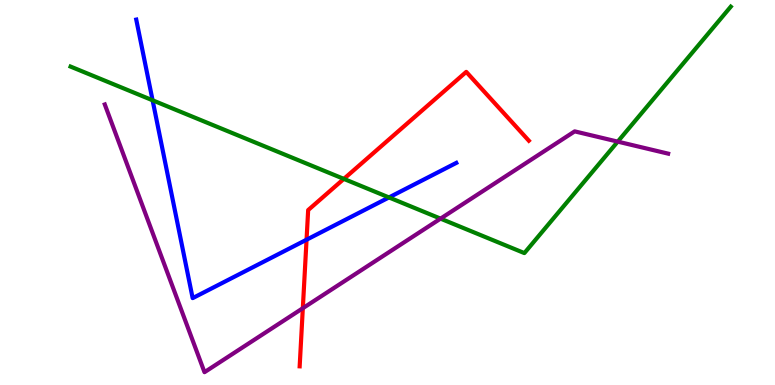[{'lines': ['blue', 'red'], 'intersections': [{'x': 3.96, 'y': 3.77}]}, {'lines': ['green', 'red'], 'intersections': [{'x': 4.44, 'y': 5.35}]}, {'lines': ['purple', 'red'], 'intersections': [{'x': 3.91, 'y': 1.99}]}, {'lines': ['blue', 'green'], 'intersections': [{'x': 1.97, 'y': 7.4}, {'x': 5.02, 'y': 4.87}]}, {'lines': ['blue', 'purple'], 'intersections': []}, {'lines': ['green', 'purple'], 'intersections': [{'x': 5.68, 'y': 4.32}, {'x': 7.97, 'y': 6.32}]}]